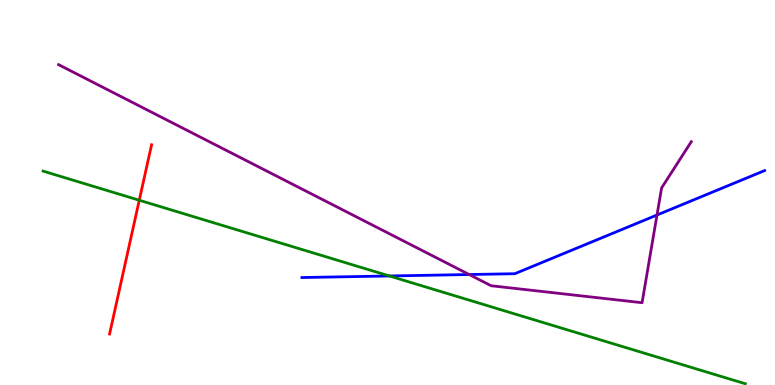[{'lines': ['blue', 'red'], 'intersections': []}, {'lines': ['green', 'red'], 'intersections': [{'x': 1.8, 'y': 4.8}]}, {'lines': ['purple', 'red'], 'intersections': []}, {'lines': ['blue', 'green'], 'intersections': [{'x': 5.02, 'y': 2.83}]}, {'lines': ['blue', 'purple'], 'intersections': [{'x': 6.05, 'y': 2.87}, {'x': 8.48, 'y': 4.42}]}, {'lines': ['green', 'purple'], 'intersections': []}]